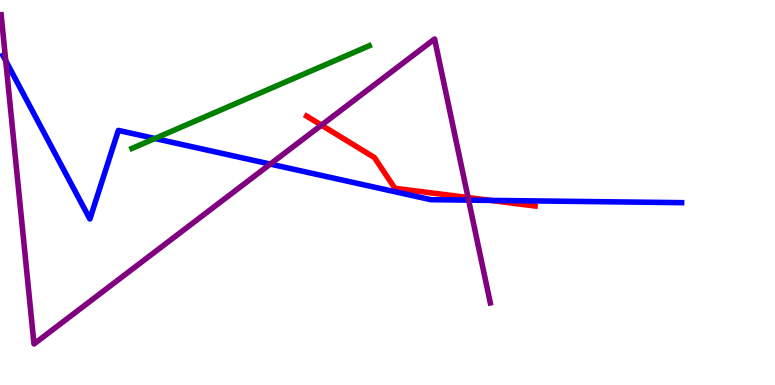[{'lines': ['blue', 'red'], 'intersections': [{'x': 6.33, 'y': 4.8}]}, {'lines': ['green', 'red'], 'intersections': []}, {'lines': ['purple', 'red'], 'intersections': [{'x': 4.15, 'y': 6.75}, {'x': 6.04, 'y': 4.87}]}, {'lines': ['blue', 'green'], 'intersections': [{'x': 2.0, 'y': 6.4}]}, {'lines': ['blue', 'purple'], 'intersections': [{'x': 0.0739, 'y': 8.42}, {'x': 3.49, 'y': 5.74}, {'x': 6.05, 'y': 4.8}]}, {'lines': ['green', 'purple'], 'intersections': []}]